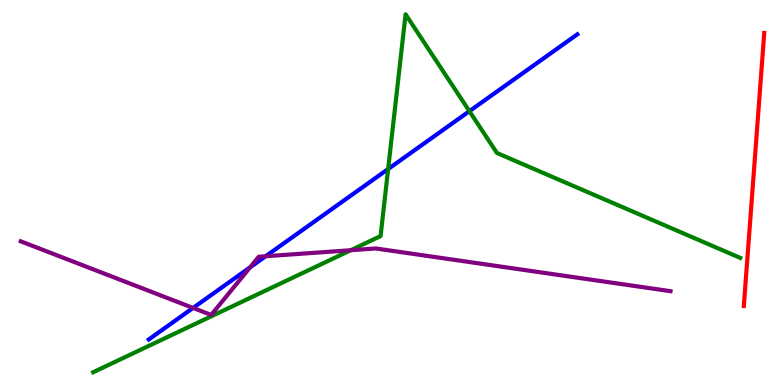[{'lines': ['blue', 'red'], 'intersections': []}, {'lines': ['green', 'red'], 'intersections': []}, {'lines': ['purple', 'red'], 'intersections': []}, {'lines': ['blue', 'green'], 'intersections': [{'x': 5.01, 'y': 5.61}, {'x': 6.06, 'y': 7.11}]}, {'lines': ['blue', 'purple'], 'intersections': [{'x': 2.49, 'y': 2.0}, {'x': 3.23, 'y': 3.06}, {'x': 3.43, 'y': 3.34}]}, {'lines': ['green', 'purple'], 'intersections': [{'x': 4.53, 'y': 3.5}]}]